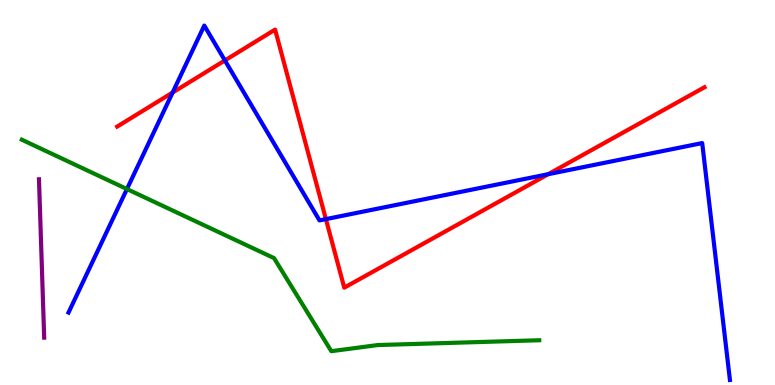[{'lines': ['blue', 'red'], 'intersections': [{'x': 2.23, 'y': 7.6}, {'x': 2.9, 'y': 8.43}, {'x': 4.21, 'y': 4.31}, {'x': 7.07, 'y': 5.48}]}, {'lines': ['green', 'red'], 'intersections': []}, {'lines': ['purple', 'red'], 'intersections': []}, {'lines': ['blue', 'green'], 'intersections': [{'x': 1.64, 'y': 5.09}]}, {'lines': ['blue', 'purple'], 'intersections': []}, {'lines': ['green', 'purple'], 'intersections': []}]